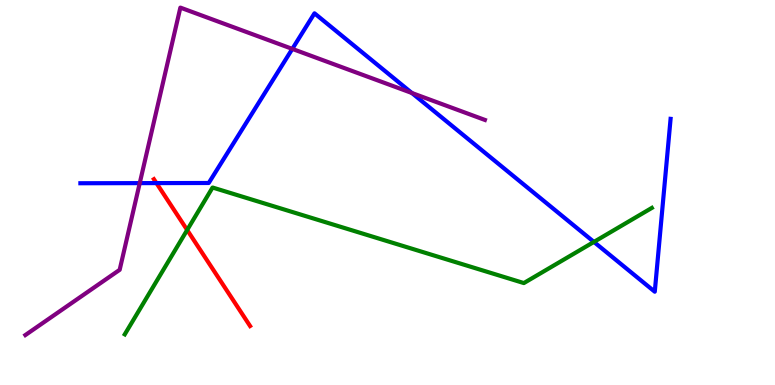[{'lines': ['blue', 'red'], 'intersections': [{'x': 2.02, 'y': 5.24}]}, {'lines': ['green', 'red'], 'intersections': [{'x': 2.42, 'y': 4.03}]}, {'lines': ['purple', 'red'], 'intersections': []}, {'lines': ['blue', 'green'], 'intersections': [{'x': 7.66, 'y': 3.72}]}, {'lines': ['blue', 'purple'], 'intersections': [{'x': 1.8, 'y': 5.24}, {'x': 3.77, 'y': 8.73}, {'x': 5.31, 'y': 7.58}]}, {'lines': ['green', 'purple'], 'intersections': []}]